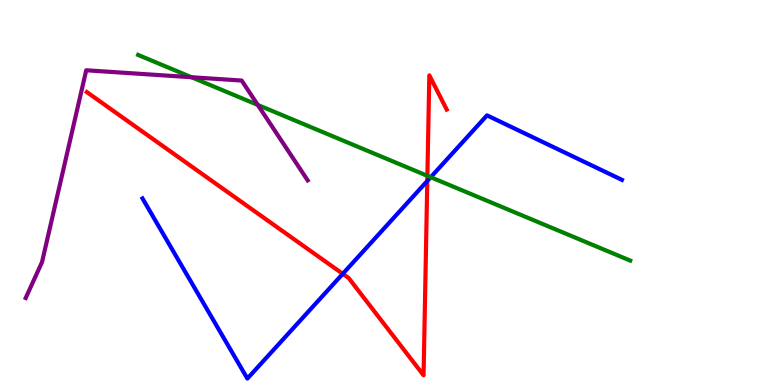[{'lines': ['blue', 'red'], 'intersections': [{'x': 4.42, 'y': 2.89}, {'x': 5.51, 'y': 5.3}]}, {'lines': ['green', 'red'], 'intersections': [{'x': 5.51, 'y': 5.43}]}, {'lines': ['purple', 'red'], 'intersections': []}, {'lines': ['blue', 'green'], 'intersections': [{'x': 5.56, 'y': 5.4}]}, {'lines': ['blue', 'purple'], 'intersections': []}, {'lines': ['green', 'purple'], 'intersections': [{'x': 2.47, 'y': 7.99}, {'x': 3.33, 'y': 7.27}]}]